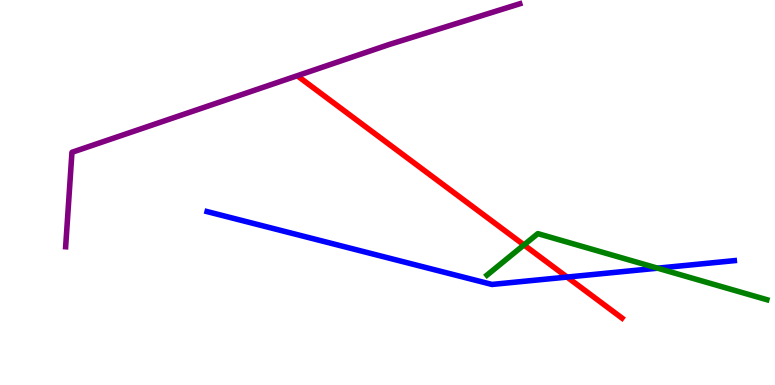[{'lines': ['blue', 'red'], 'intersections': [{'x': 7.32, 'y': 2.8}]}, {'lines': ['green', 'red'], 'intersections': [{'x': 6.76, 'y': 3.64}]}, {'lines': ['purple', 'red'], 'intersections': []}, {'lines': ['blue', 'green'], 'intersections': [{'x': 8.49, 'y': 3.03}]}, {'lines': ['blue', 'purple'], 'intersections': []}, {'lines': ['green', 'purple'], 'intersections': []}]